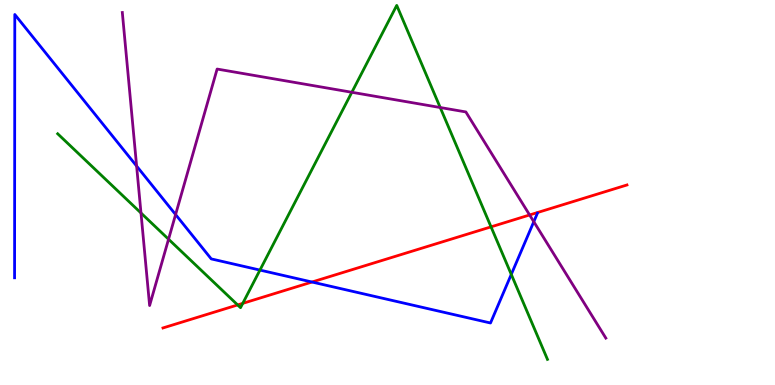[{'lines': ['blue', 'red'], 'intersections': [{'x': 4.03, 'y': 2.67}]}, {'lines': ['green', 'red'], 'intersections': [{'x': 3.07, 'y': 2.08}, {'x': 3.13, 'y': 2.12}, {'x': 6.34, 'y': 4.11}]}, {'lines': ['purple', 'red'], 'intersections': [{'x': 6.83, 'y': 4.42}]}, {'lines': ['blue', 'green'], 'intersections': [{'x': 3.35, 'y': 2.98}, {'x': 6.6, 'y': 2.87}]}, {'lines': ['blue', 'purple'], 'intersections': [{'x': 1.76, 'y': 5.69}, {'x': 2.27, 'y': 4.43}, {'x': 6.89, 'y': 4.24}]}, {'lines': ['green', 'purple'], 'intersections': [{'x': 1.82, 'y': 4.47}, {'x': 2.17, 'y': 3.79}, {'x': 4.54, 'y': 7.6}, {'x': 5.68, 'y': 7.21}]}]